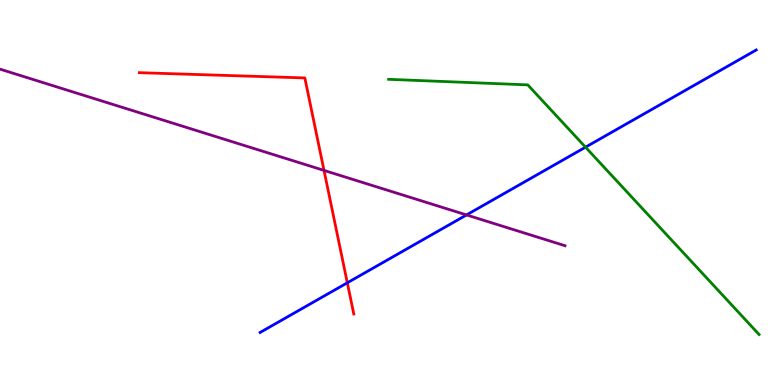[{'lines': ['blue', 'red'], 'intersections': [{'x': 4.48, 'y': 2.65}]}, {'lines': ['green', 'red'], 'intersections': []}, {'lines': ['purple', 'red'], 'intersections': [{'x': 4.18, 'y': 5.57}]}, {'lines': ['blue', 'green'], 'intersections': [{'x': 7.55, 'y': 6.18}]}, {'lines': ['blue', 'purple'], 'intersections': [{'x': 6.02, 'y': 4.42}]}, {'lines': ['green', 'purple'], 'intersections': []}]